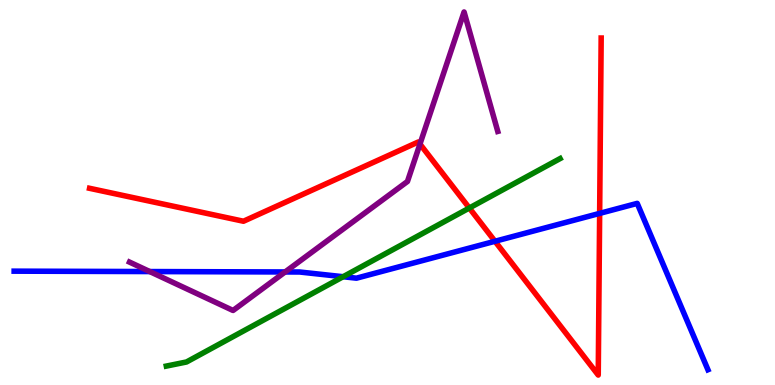[{'lines': ['blue', 'red'], 'intersections': [{'x': 6.39, 'y': 3.73}, {'x': 7.74, 'y': 4.46}]}, {'lines': ['green', 'red'], 'intersections': [{'x': 6.06, 'y': 4.6}]}, {'lines': ['purple', 'red'], 'intersections': [{'x': 5.42, 'y': 6.26}]}, {'lines': ['blue', 'green'], 'intersections': [{'x': 4.43, 'y': 2.81}]}, {'lines': ['blue', 'purple'], 'intersections': [{'x': 1.93, 'y': 2.95}, {'x': 3.68, 'y': 2.94}]}, {'lines': ['green', 'purple'], 'intersections': []}]